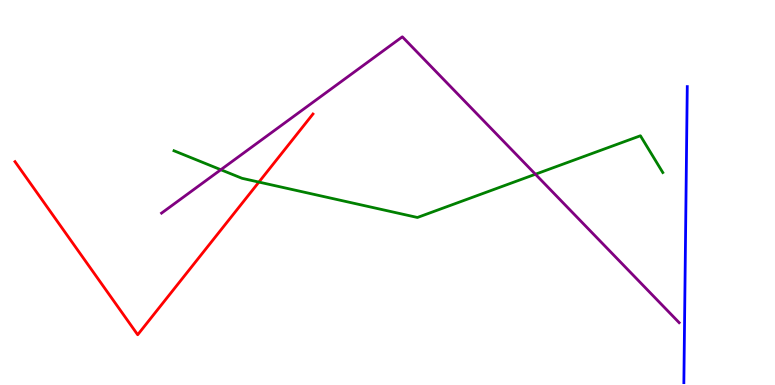[{'lines': ['blue', 'red'], 'intersections': []}, {'lines': ['green', 'red'], 'intersections': [{'x': 3.34, 'y': 5.27}]}, {'lines': ['purple', 'red'], 'intersections': []}, {'lines': ['blue', 'green'], 'intersections': []}, {'lines': ['blue', 'purple'], 'intersections': []}, {'lines': ['green', 'purple'], 'intersections': [{'x': 2.85, 'y': 5.59}, {'x': 6.91, 'y': 5.47}]}]